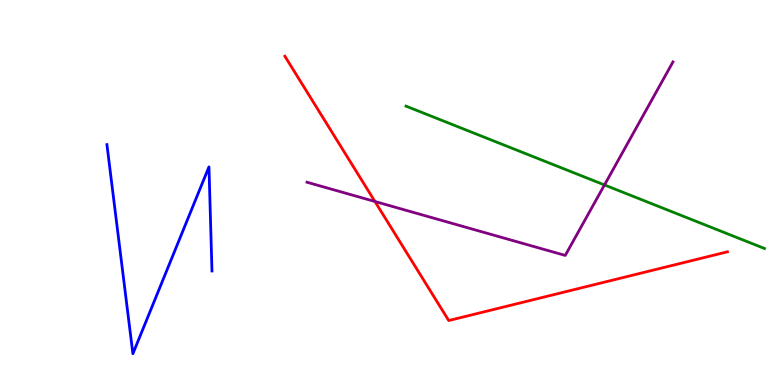[{'lines': ['blue', 'red'], 'intersections': []}, {'lines': ['green', 'red'], 'intersections': []}, {'lines': ['purple', 'red'], 'intersections': [{'x': 4.84, 'y': 4.77}]}, {'lines': ['blue', 'green'], 'intersections': []}, {'lines': ['blue', 'purple'], 'intersections': []}, {'lines': ['green', 'purple'], 'intersections': [{'x': 7.8, 'y': 5.2}]}]